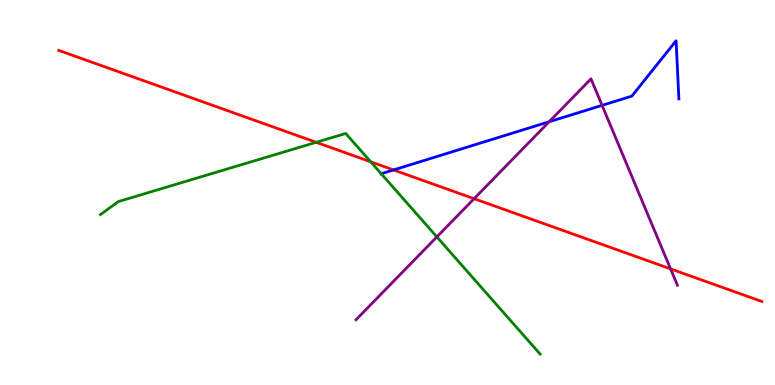[{'lines': ['blue', 'red'], 'intersections': [{'x': 5.08, 'y': 5.59}]}, {'lines': ['green', 'red'], 'intersections': [{'x': 4.08, 'y': 6.3}, {'x': 4.78, 'y': 5.8}]}, {'lines': ['purple', 'red'], 'intersections': [{'x': 6.12, 'y': 4.84}, {'x': 8.65, 'y': 3.02}]}, {'lines': ['blue', 'green'], 'intersections': [{'x': 4.92, 'y': 5.49}]}, {'lines': ['blue', 'purple'], 'intersections': [{'x': 7.09, 'y': 6.84}, {'x': 7.77, 'y': 7.26}]}, {'lines': ['green', 'purple'], 'intersections': [{'x': 5.64, 'y': 3.85}]}]